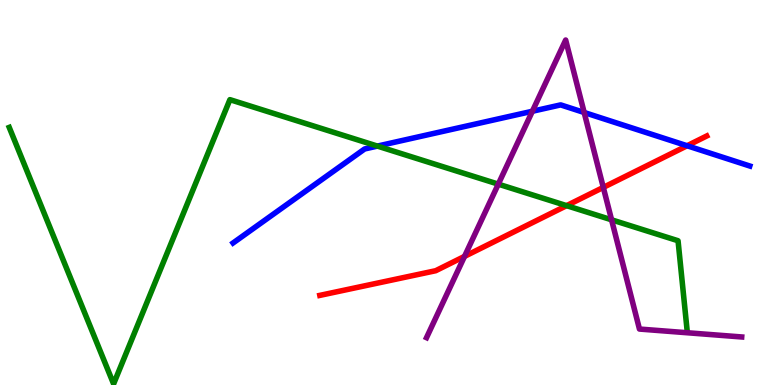[{'lines': ['blue', 'red'], 'intersections': [{'x': 8.87, 'y': 6.21}]}, {'lines': ['green', 'red'], 'intersections': [{'x': 7.31, 'y': 4.66}]}, {'lines': ['purple', 'red'], 'intersections': [{'x': 5.99, 'y': 3.34}, {'x': 7.78, 'y': 5.13}]}, {'lines': ['blue', 'green'], 'intersections': [{'x': 4.87, 'y': 6.21}]}, {'lines': ['blue', 'purple'], 'intersections': [{'x': 6.87, 'y': 7.11}, {'x': 7.54, 'y': 7.08}]}, {'lines': ['green', 'purple'], 'intersections': [{'x': 6.43, 'y': 5.22}, {'x': 7.89, 'y': 4.29}]}]